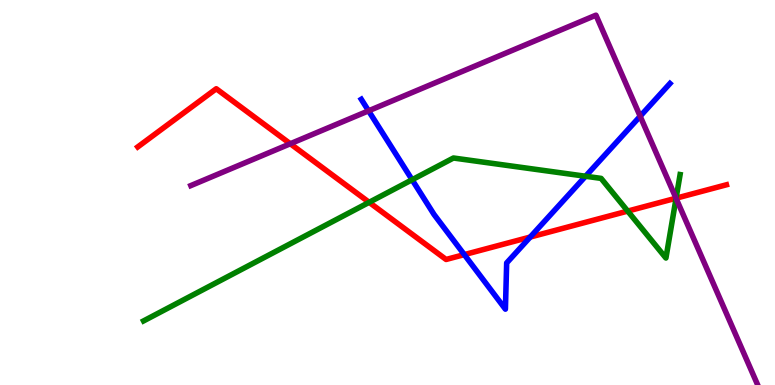[{'lines': ['blue', 'red'], 'intersections': [{'x': 5.99, 'y': 3.39}, {'x': 6.84, 'y': 3.84}]}, {'lines': ['green', 'red'], 'intersections': [{'x': 4.76, 'y': 4.74}, {'x': 8.1, 'y': 4.52}, {'x': 8.72, 'y': 4.85}]}, {'lines': ['purple', 'red'], 'intersections': [{'x': 3.75, 'y': 6.27}, {'x': 8.72, 'y': 4.85}]}, {'lines': ['blue', 'green'], 'intersections': [{'x': 5.32, 'y': 5.33}, {'x': 7.56, 'y': 5.42}]}, {'lines': ['blue', 'purple'], 'intersections': [{'x': 4.76, 'y': 7.12}, {'x': 8.26, 'y': 6.98}]}, {'lines': ['green', 'purple'], 'intersections': [{'x': 8.72, 'y': 4.85}]}]